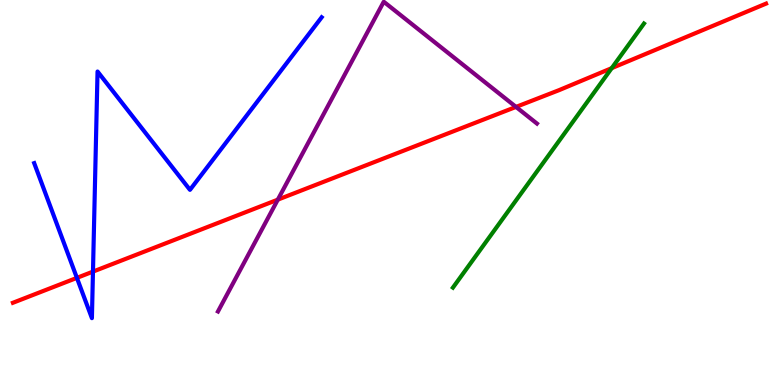[{'lines': ['blue', 'red'], 'intersections': [{'x': 0.992, 'y': 2.78}, {'x': 1.2, 'y': 2.95}]}, {'lines': ['green', 'red'], 'intersections': [{'x': 7.89, 'y': 8.23}]}, {'lines': ['purple', 'red'], 'intersections': [{'x': 3.58, 'y': 4.81}, {'x': 6.66, 'y': 7.22}]}, {'lines': ['blue', 'green'], 'intersections': []}, {'lines': ['blue', 'purple'], 'intersections': []}, {'lines': ['green', 'purple'], 'intersections': []}]